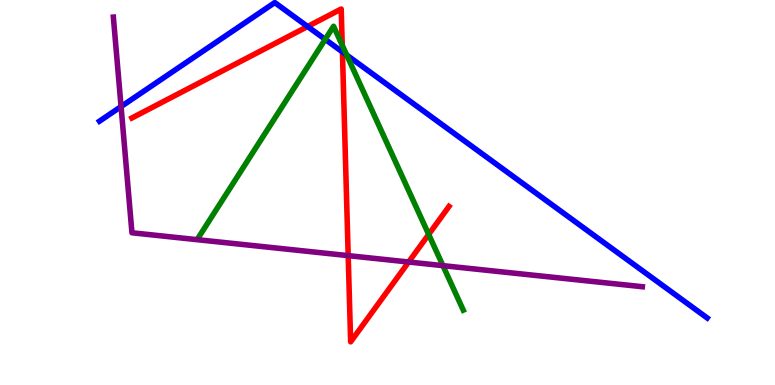[{'lines': ['blue', 'red'], 'intersections': [{'x': 3.97, 'y': 9.31}, {'x': 4.42, 'y': 8.65}]}, {'lines': ['green', 'red'], 'intersections': [{'x': 4.42, 'y': 8.83}, {'x': 5.53, 'y': 3.91}]}, {'lines': ['purple', 'red'], 'intersections': [{'x': 4.49, 'y': 3.36}, {'x': 5.27, 'y': 3.19}]}, {'lines': ['blue', 'green'], 'intersections': [{'x': 4.2, 'y': 8.98}, {'x': 4.47, 'y': 8.57}]}, {'lines': ['blue', 'purple'], 'intersections': [{'x': 1.56, 'y': 7.23}]}, {'lines': ['green', 'purple'], 'intersections': [{'x': 5.72, 'y': 3.1}]}]